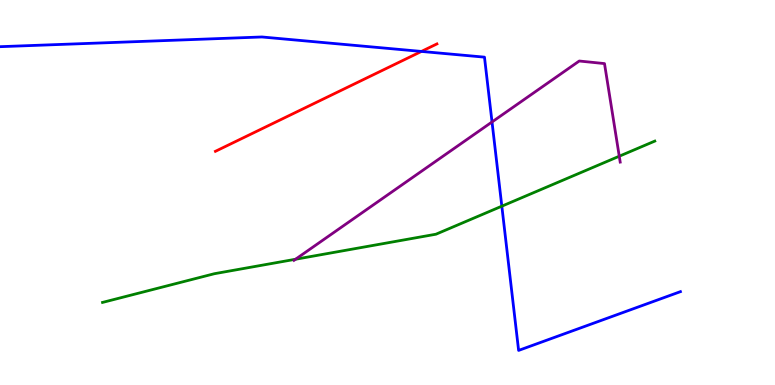[{'lines': ['blue', 'red'], 'intersections': [{'x': 5.44, 'y': 8.66}]}, {'lines': ['green', 'red'], 'intersections': []}, {'lines': ['purple', 'red'], 'intersections': []}, {'lines': ['blue', 'green'], 'intersections': [{'x': 6.48, 'y': 4.64}]}, {'lines': ['blue', 'purple'], 'intersections': [{'x': 6.35, 'y': 6.83}]}, {'lines': ['green', 'purple'], 'intersections': [{'x': 3.81, 'y': 3.27}, {'x': 7.99, 'y': 5.94}]}]